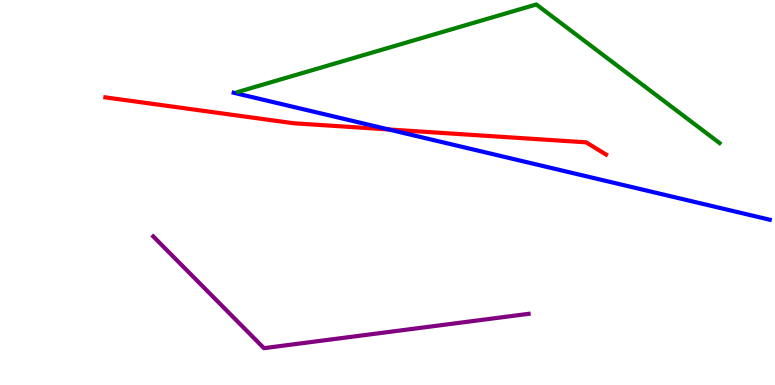[{'lines': ['blue', 'red'], 'intersections': [{'x': 5.02, 'y': 6.64}]}, {'lines': ['green', 'red'], 'intersections': []}, {'lines': ['purple', 'red'], 'intersections': []}, {'lines': ['blue', 'green'], 'intersections': []}, {'lines': ['blue', 'purple'], 'intersections': []}, {'lines': ['green', 'purple'], 'intersections': []}]